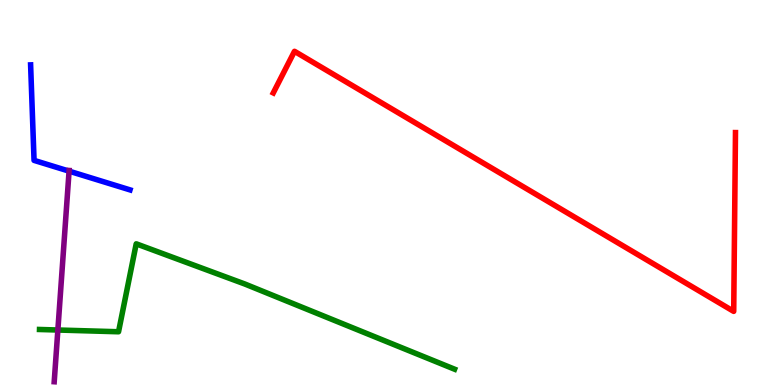[{'lines': ['blue', 'red'], 'intersections': []}, {'lines': ['green', 'red'], 'intersections': []}, {'lines': ['purple', 'red'], 'intersections': []}, {'lines': ['blue', 'green'], 'intersections': []}, {'lines': ['blue', 'purple'], 'intersections': [{'x': 0.891, 'y': 5.55}]}, {'lines': ['green', 'purple'], 'intersections': [{'x': 0.747, 'y': 1.43}]}]